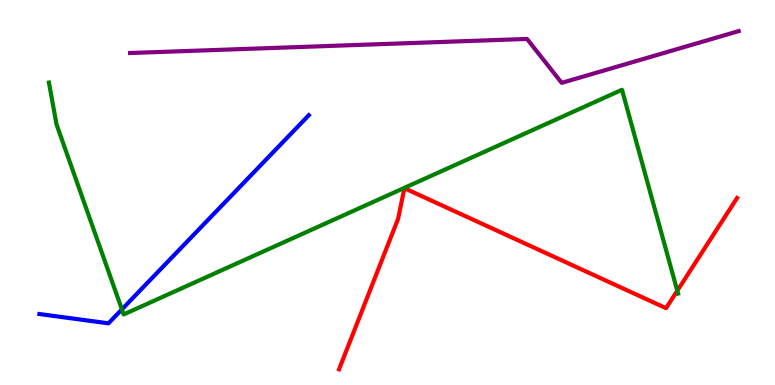[{'lines': ['blue', 'red'], 'intersections': []}, {'lines': ['green', 'red'], 'intersections': [{'x': 8.74, 'y': 2.45}]}, {'lines': ['purple', 'red'], 'intersections': []}, {'lines': ['blue', 'green'], 'intersections': [{'x': 1.57, 'y': 1.96}]}, {'lines': ['blue', 'purple'], 'intersections': []}, {'lines': ['green', 'purple'], 'intersections': []}]